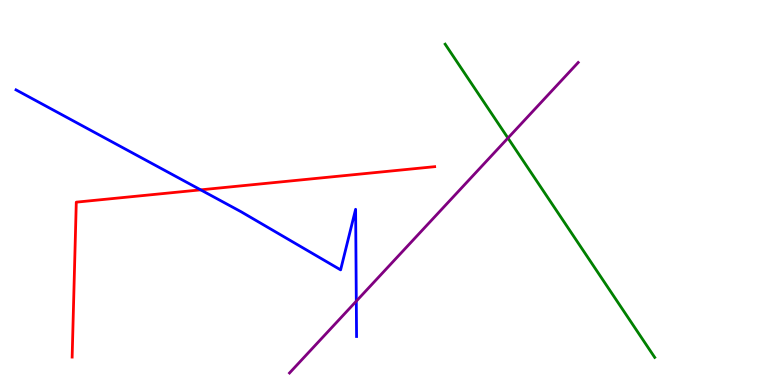[{'lines': ['blue', 'red'], 'intersections': [{'x': 2.59, 'y': 5.07}]}, {'lines': ['green', 'red'], 'intersections': []}, {'lines': ['purple', 'red'], 'intersections': []}, {'lines': ['blue', 'green'], 'intersections': []}, {'lines': ['blue', 'purple'], 'intersections': [{'x': 4.6, 'y': 2.18}]}, {'lines': ['green', 'purple'], 'intersections': [{'x': 6.55, 'y': 6.41}]}]